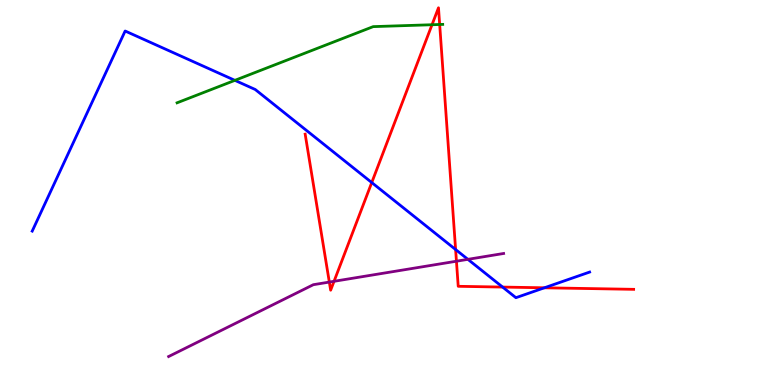[{'lines': ['blue', 'red'], 'intersections': [{'x': 4.8, 'y': 5.26}, {'x': 5.88, 'y': 3.52}, {'x': 6.49, 'y': 2.54}, {'x': 7.02, 'y': 2.52}]}, {'lines': ['green', 'red'], 'intersections': [{'x': 5.57, 'y': 9.36}, {'x': 5.67, 'y': 9.36}]}, {'lines': ['purple', 'red'], 'intersections': [{'x': 4.25, 'y': 2.67}, {'x': 4.31, 'y': 2.69}, {'x': 5.89, 'y': 3.22}]}, {'lines': ['blue', 'green'], 'intersections': [{'x': 3.03, 'y': 7.91}]}, {'lines': ['blue', 'purple'], 'intersections': [{'x': 6.04, 'y': 3.26}]}, {'lines': ['green', 'purple'], 'intersections': []}]